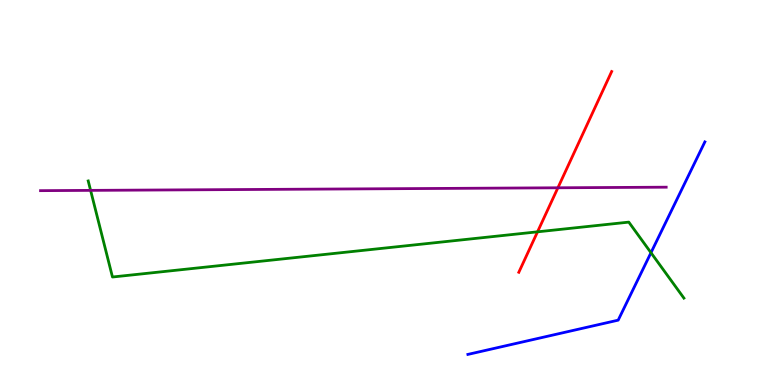[{'lines': ['blue', 'red'], 'intersections': []}, {'lines': ['green', 'red'], 'intersections': [{'x': 6.94, 'y': 3.98}]}, {'lines': ['purple', 'red'], 'intersections': [{'x': 7.2, 'y': 5.12}]}, {'lines': ['blue', 'green'], 'intersections': [{'x': 8.4, 'y': 3.44}]}, {'lines': ['blue', 'purple'], 'intersections': []}, {'lines': ['green', 'purple'], 'intersections': [{'x': 1.17, 'y': 5.06}]}]